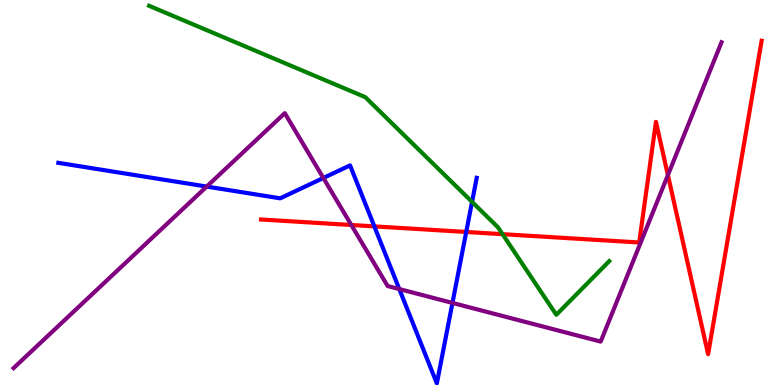[{'lines': ['blue', 'red'], 'intersections': [{'x': 4.83, 'y': 4.12}, {'x': 6.02, 'y': 3.97}]}, {'lines': ['green', 'red'], 'intersections': [{'x': 6.48, 'y': 3.92}]}, {'lines': ['purple', 'red'], 'intersections': [{'x': 4.53, 'y': 4.16}, {'x': 8.62, 'y': 5.45}]}, {'lines': ['blue', 'green'], 'intersections': [{'x': 6.09, 'y': 4.76}]}, {'lines': ['blue', 'purple'], 'intersections': [{'x': 2.67, 'y': 5.15}, {'x': 4.17, 'y': 5.38}, {'x': 5.15, 'y': 2.49}, {'x': 5.84, 'y': 2.13}]}, {'lines': ['green', 'purple'], 'intersections': []}]